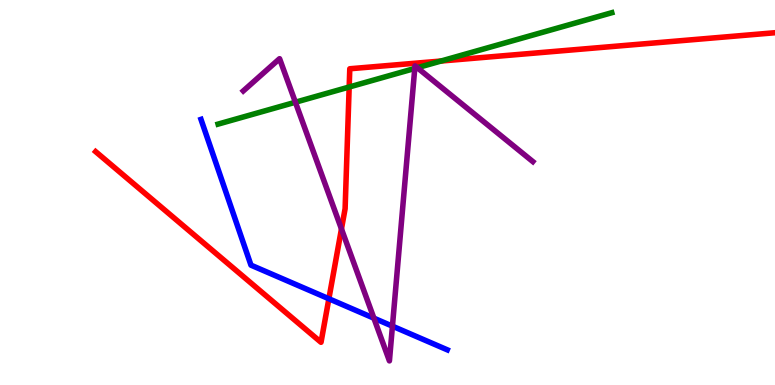[{'lines': ['blue', 'red'], 'intersections': [{'x': 4.24, 'y': 2.24}]}, {'lines': ['green', 'red'], 'intersections': [{'x': 4.51, 'y': 7.74}, {'x': 5.69, 'y': 8.41}]}, {'lines': ['purple', 'red'], 'intersections': [{'x': 4.41, 'y': 4.05}]}, {'lines': ['blue', 'green'], 'intersections': []}, {'lines': ['blue', 'purple'], 'intersections': [{'x': 4.82, 'y': 1.74}, {'x': 5.06, 'y': 1.53}]}, {'lines': ['green', 'purple'], 'intersections': [{'x': 3.81, 'y': 7.34}, {'x': 5.35, 'y': 8.22}, {'x': 5.38, 'y': 8.24}]}]